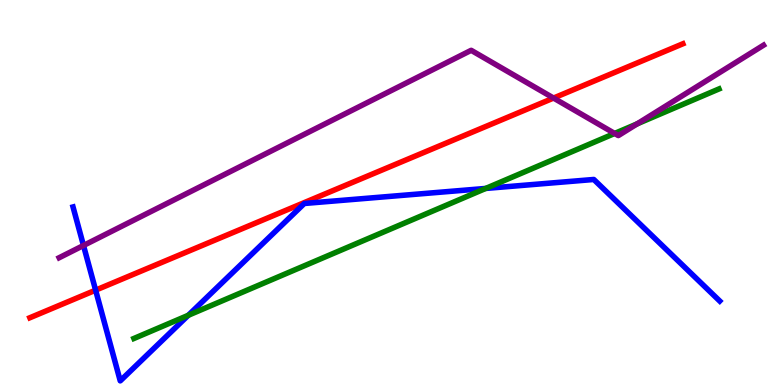[{'lines': ['blue', 'red'], 'intersections': [{'x': 1.23, 'y': 2.46}]}, {'lines': ['green', 'red'], 'intersections': []}, {'lines': ['purple', 'red'], 'intersections': [{'x': 7.14, 'y': 7.45}]}, {'lines': ['blue', 'green'], 'intersections': [{'x': 2.43, 'y': 1.81}, {'x': 6.27, 'y': 5.11}]}, {'lines': ['blue', 'purple'], 'intersections': [{'x': 1.08, 'y': 3.62}]}, {'lines': ['green', 'purple'], 'intersections': [{'x': 7.93, 'y': 6.53}, {'x': 8.22, 'y': 6.78}]}]